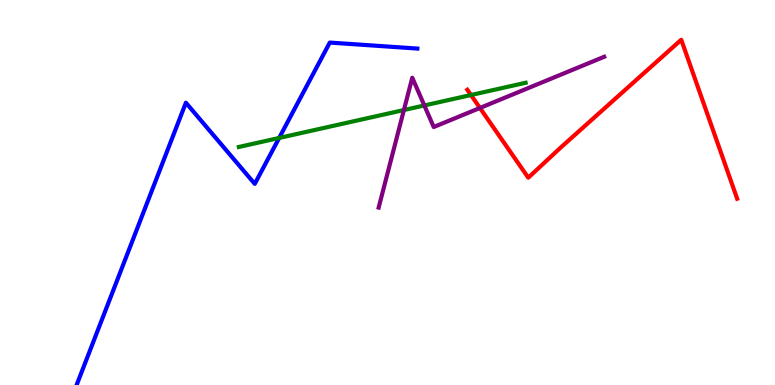[{'lines': ['blue', 'red'], 'intersections': []}, {'lines': ['green', 'red'], 'intersections': [{'x': 6.08, 'y': 7.53}]}, {'lines': ['purple', 'red'], 'intersections': [{'x': 6.19, 'y': 7.2}]}, {'lines': ['blue', 'green'], 'intersections': [{'x': 3.6, 'y': 6.42}]}, {'lines': ['blue', 'purple'], 'intersections': []}, {'lines': ['green', 'purple'], 'intersections': [{'x': 5.21, 'y': 7.14}, {'x': 5.48, 'y': 7.26}]}]